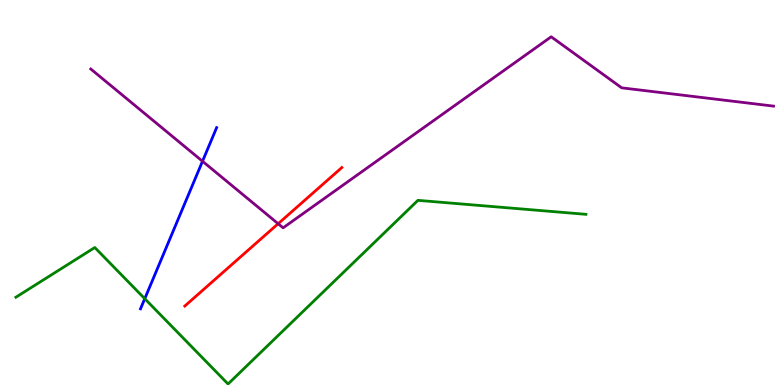[{'lines': ['blue', 'red'], 'intersections': []}, {'lines': ['green', 'red'], 'intersections': []}, {'lines': ['purple', 'red'], 'intersections': [{'x': 3.59, 'y': 4.19}]}, {'lines': ['blue', 'green'], 'intersections': [{'x': 1.87, 'y': 2.24}]}, {'lines': ['blue', 'purple'], 'intersections': [{'x': 2.61, 'y': 5.81}]}, {'lines': ['green', 'purple'], 'intersections': []}]